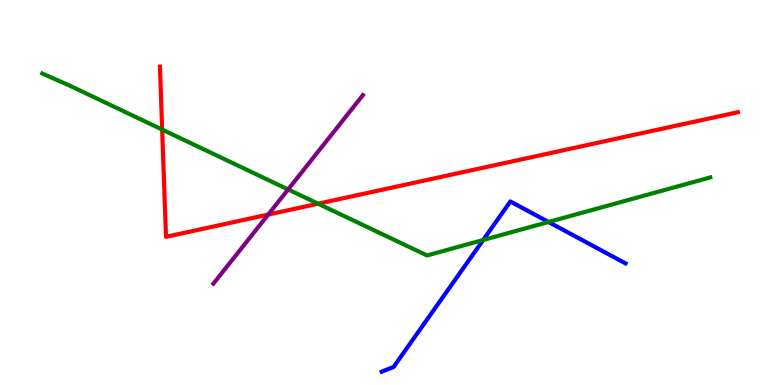[{'lines': ['blue', 'red'], 'intersections': []}, {'lines': ['green', 'red'], 'intersections': [{'x': 2.09, 'y': 6.63}, {'x': 4.1, 'y': 4.71}]}, {'lines': ['purple', 'red'], 'intersections': [{'x': 3.46, 'y': 4.43}]}, {'lines': ['blue', 'green'], 'intersections': [{'x': 6.24, 'y': 3.77}, {'x': 7.08, 'y': 4.23}]}, {'lines': ['blue', 'purple'], 'intersections': []}, {'lines': ['green', 'purple'], 'intersections': [{'x': 3.72, 'y': 5.08}]}]